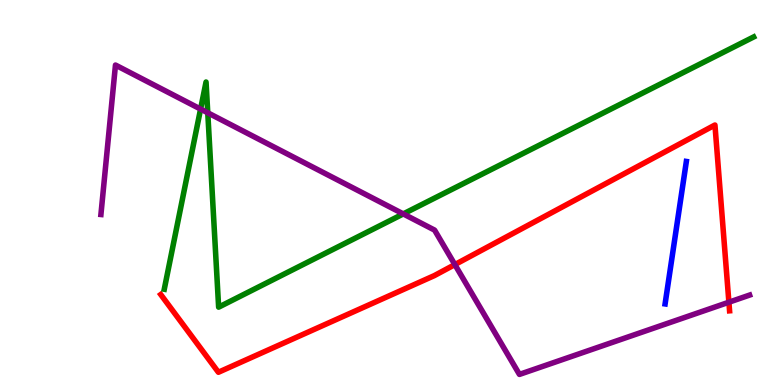[{'lines': ['blue', 'red'], 'intersections': []}, {'lines': ['green', 'red'], 'intersections': []}, {'lines': ['purple', 'red'], 'intersections': [{'x': 5.87, 'y': 3.13}, {'x': 9.41, 'y': 2.15}]}, {'lines': ['blue', 'green'], 'intersections': []}, {'lines': ['blue', 'purple'], 'intersections': []}, {'lines': ['green', 'purple'], 'intersections': [{'x': 2.59, 'y': 7.17}, {'x': 2.68, 'y': 7.07}, {'x': 5.2, 'y': 4.44}]}]